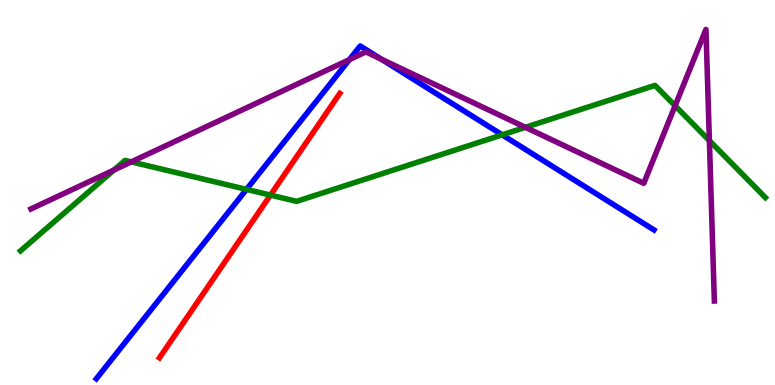[{'lines': ['blue', 'red'], 'intersections': []}, {'lines': ['green', 'red'], 'intersections': [{'x': 3.49, 'y': 4.93}]}, {'lines': ['purple', 'red'], 'intersections': []}, {'lines': ['blue', 'green'], 'intersections': [{'x': 3.18, 'y': 5.08}, {'x': 6.48, 'y': 6.5}]}, {'lines': ['blue', 'purple'], 'intersections': [{'x': 4.51, 'y': 8.45}, {'x': 4.92, 'y': 8.46}]}, {'lines': ['green', 'purple'], 'intersections': [{'x': 1.47, 'y': 5.58}, {'x': 1.69, 'y': 5.8}, {'x': 6.78, 'y': 6.69}, {'x': 8.71, 'y': 7.25}, {'x': 9.15, 'y': 6.35}]}]